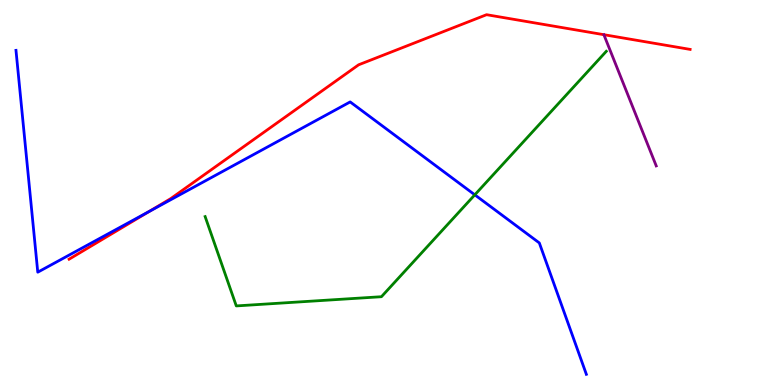[{'lines': ['blue', 'red'], 'intersections': [{'x': 1.93, 'y': 4.51}]}, {'lines': ['green', 'red'], 'intersections': []}, {'lines': ['purple', 'red'], 'intersections': []}, {'lines': ['blue', 'green'], 'intersections': [{'x': 6.13, 'y': 4.94}]}, {'lines': ['blue', 'purple'], 'intersections': []}, {'lines': ['green', 'purple'], 'intersections': []}]